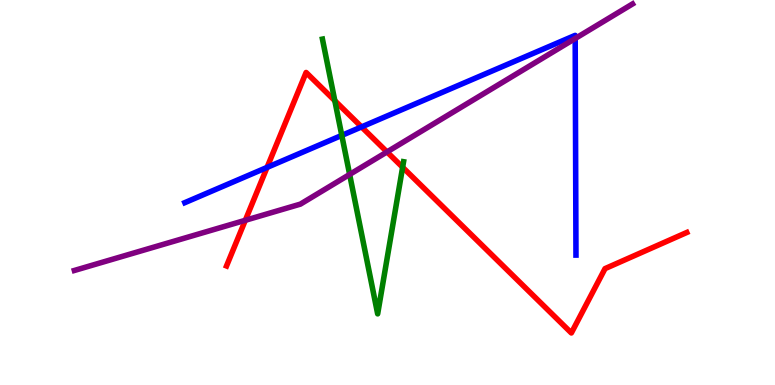[{'lines': ['blue', 'red'], 'intersections': [{'x': 3.45, 'y': 5.65}, {'x': 4.67, 'y': 6.7}]}, {'lines': ['green', 'red'], 'intersections': [{'x': 4.32, 'y': 7.39}, {'x': 5.2, 'y': 5.66}]}, {'lines': ['purple', 'red'], 'intersections': [{'x': 3.17, 'y': 4.28}, {'x': 4.99, 'y': 6.05}]}, {'lines': ['blue', 'green'], 'intersections': [{'x': 4.41, 'y': 6.48}]}, {'lines': ['blue', 'purple'], 'intersections': [{'x': 7.42, 'y': 9.0}]}, {'lines': ['green', 'purple'], 'intersections': [{'x': 4.51, 'y': 5.47}]}]